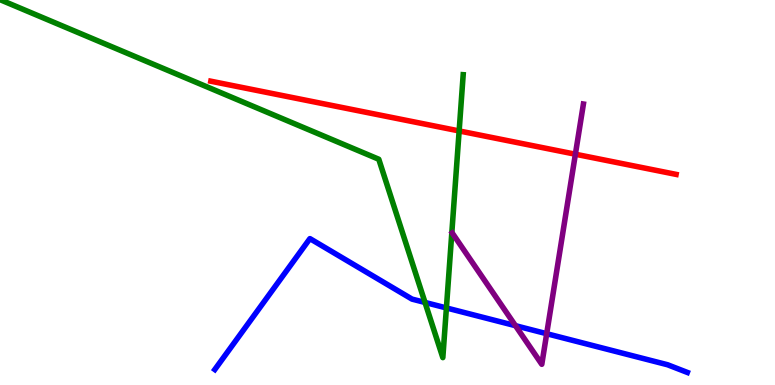[{'lines': ['blue', 'red'], 'intersections': []}, {'lines': ['green', 'red'], 'intersections': [{'x': 5.92, 'y': 6.6}]}, {'lines': ['purple', 'red'], 'intersections': [{'x': 7.42, 'y': 5.99}]}, {'lines': ['blue', 'green'], 'intersections': [{'x': 5.48, 'y': 2.14}, {'x': 5.76, 'y': 2.0}]}, {'lines': ['blue', 'purple'], 'intersections': [{'x': 6.65, 'y': 1.54}, {'x': 7.05, 'y': 1.33}]}, {'lines': ['green', 'purple'], 'intersections': []}]